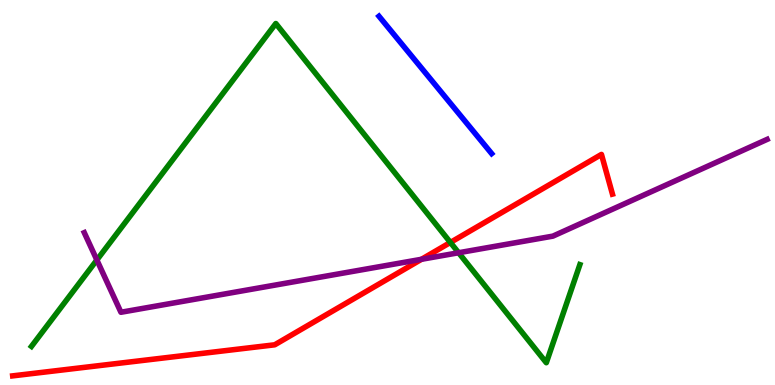[{'lines': ['blue', 'red'], 'intersections': []}, {'lines': ['green', 'red'], 'intersections': [{'x': 5.81, 'y': 3.7}]}, {'lines': ['purple', 'red'], 'intersections': [{'x': 5.44, 'y': 3.27}]}, {'lines': ['blue', 'green'], 'intersections': []}, {'lines': ['blue', 'purple'], 'intersections': []}, {'lines': ['green', 'purple'], 'intersections': [{'x': 1.25, 'y': 3.25}, {'x': 5.92, 'y': 3.44}]}]